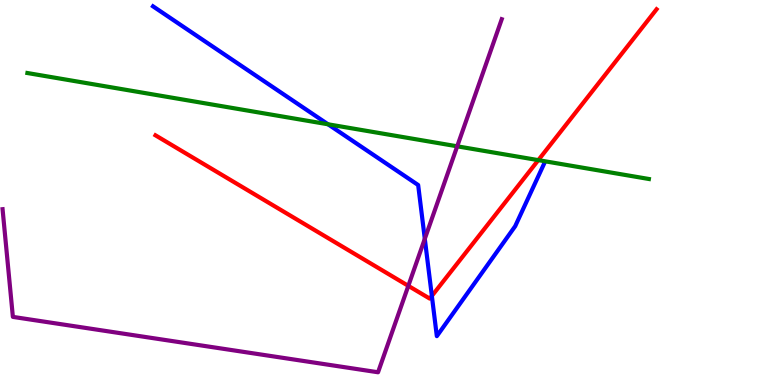[{'lines': ['blue', 'red'], 'intersections': [{'x': 5.57, 'y': 2.31}]}, {'lines': ['green', 'red'], 'intersections': [{'x': 6.95, 'y': 5.84}]}, {'lines': ['purple', 'red'], 'intersections': [{'x': 5.27, 'y': 2.58}]}, {'lines': ['blue', 'green'], 'intersections': [{'x': 4.23, 'y': 6.77}]}, {'lines': ['blue', 'purple'], 'intersections': [{'x': 5.48, 'y': 3.8}]}, {'lines': ['green', 'purple'], 'intersections': [{'x': 5.9, 'y': 6.2}]}]